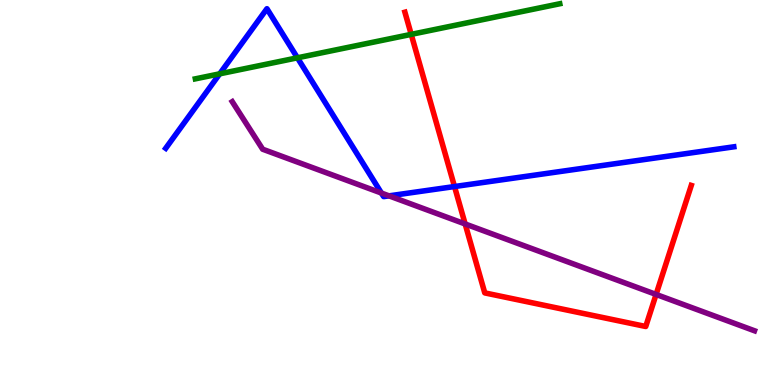[{'lines': ['blue', 'red'], 'intersections': [{'x': 5.86, 'y': 5.15}]}, {'lines': ['green', 'red'], 'intersections': [{'x': 5.31, 'y': 9.11}]}, {'lines': ['purple', 'red'], 'intersections': [{'x': 6.0, 'y': 4.18}, {'x': 8.47, 'y': 2.35}]}, {'lines': ['blue', 'green'], 'intersections': [{'x': 2.83, 'y': 8.08}, {'x': 3.84, 'y': 8.5}]}, {'lines': ['blue', 'purple'], 'intersections': [{'x': 4.92, 'y': 4.99}, {'x': 5.02, 'y': 4.91}]}, {'lines': ['green', 'purple'], 'intersections': []}]